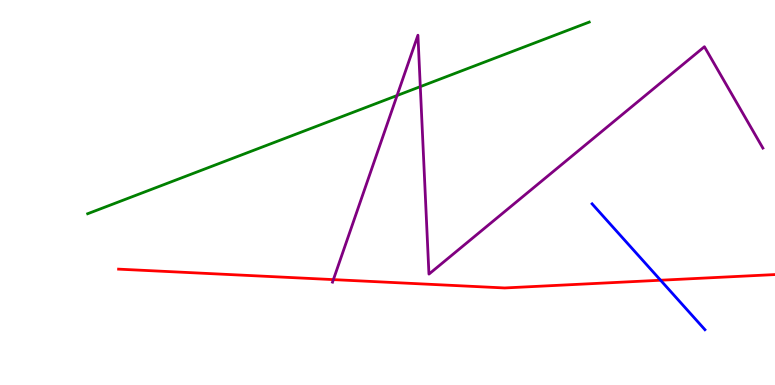[{'lines': ['blue', 'red'], 'intersections': [{'x': 8.52, 'y': 2.72}]}, {'lines': ['green', 'red'], 'intersections': []}, {'lines': ['purple', 'red'], 'intersections': [{'x': 4.3, 'y': 2.74}]}, {'lines': ['blue', 'green'], 'intersections': []}, {'lines': ['blue', 'purple'], 'intersections': []}, {'lines': ['green', 'purple'], 'intersections': [{'x': 5.12, 'y': 7.52}, {'x': 5.42, 'y': 7.75}]}]